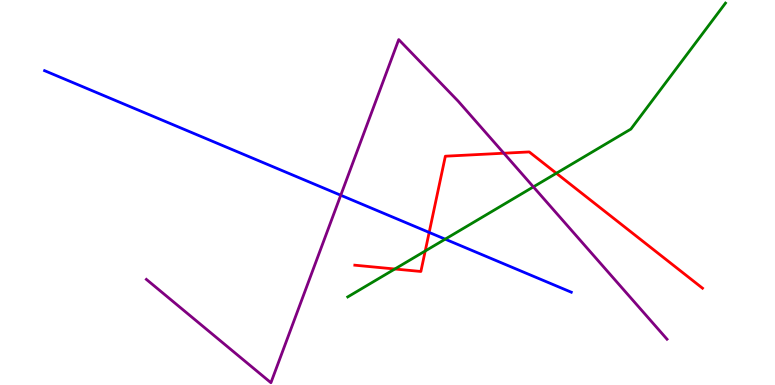[{'lines': ['blue', 'red'], 'intersections': [{'x': 5.54, 'y': 3.96}]}, {'lines': ['green', 'red'], 'intersections': [{'x': 5.09, 'y': 3.01}, {'x': 5.49, 'y': 3.48}, {'x': 7.18, 'y': 5.5}]}, {'lines': ['purple', 'red'], 'intersections': [{'x': 6.5, 'y': 6.02}]}, {'lines': ['blue', 'green'], 'intersections': [{'x': 5.74, 'y': 3.79}]}, {'lines': ['blue', 'purple'], 'intersections': [{'x': 4.4, 'y': 4.93}]}, {'lines': ['green', 'purple'], 'intersections': [{'x': 6.88, 'y': 5.15}]}]